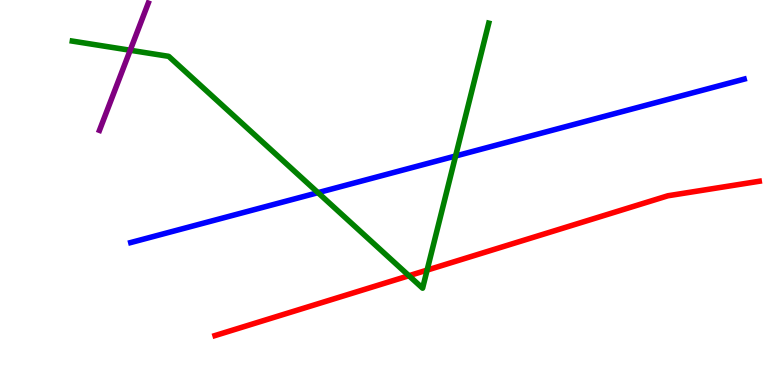[{'lines': ['blue', 'red'], 'intersections': []}, {'lines': ['green', 'red'], 'intersections': [{'x': 5.28, 'y': 2.84}, {'x': 5.51, 'y': 2.98}]}, {'lines': ['purple', 'red'], 'intersections': []}, {'lines': ['blue', 'green'], 'intersections': [{'x': 4.1, 'y': 5.0}, {'x': 5.88, 'y': 5.95}]}, {'lines': ['blue', 'purple'], 'intersections': []}, {'lines': ['green', 'purple'], 'intersections': [{'x': 1.68, 'y': 8.69}]}]